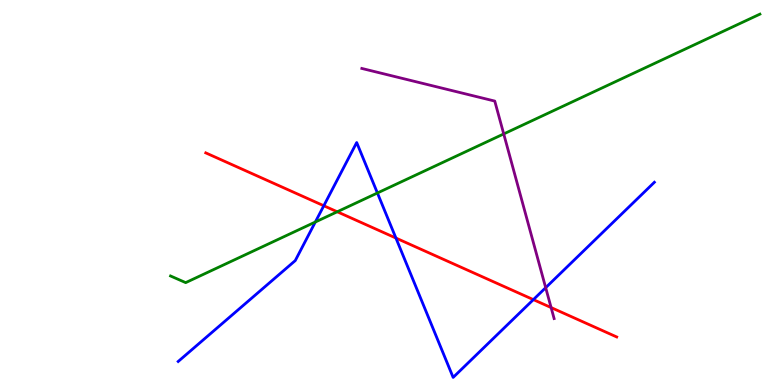[{'lines': ['blue', 'red'], 'intersections': [{'x': 4.18, 'y': 4.66}, {'x': 5.11, 'y': 3.82}, {'x': 6.88, 'y': 2.22}]}, {'lines': ['green', 'red'], 'intersections': [{'x': 4.35, 'y': 4.5}]}, {'lines': ['purple', 'red'], 'intersections': [{'x': 7.11, 'y': 2.01}]}, {'lines': ['blue', 'green'], 'intersections': [{'x': 4.07, 'y': 4.23}, {'x': 4.87, 'y': 4.99}]}, {'lines': ['blue', 'purple'], 'intersections': [{'x': 7.04, 'y': 2.53}]}, {'lines': ['green', 'purple'], 'intersections': [{'x': 6.5, 'y': 6.52}]}]